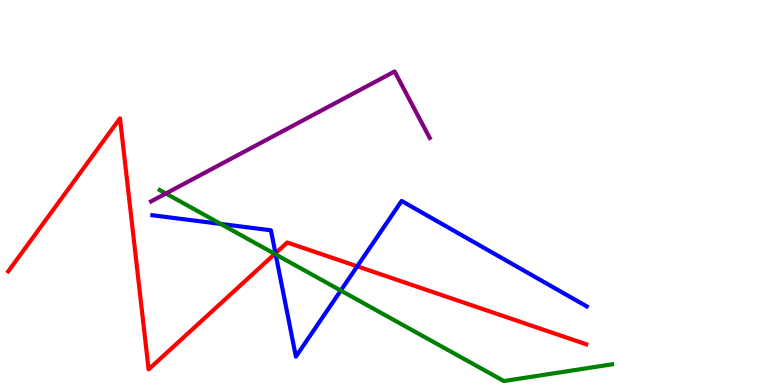[{'lines': ['blue', 'red'], 'intersections': [{'x': 3.55, 'y': 3.42}, {'x': 4.61, 'y': 3.08}]}, {'lines': ['green', 'red'], 'intersections': [{'x': 3.55, 'y': 3.4}]}, {'lines': ['purple', 'red'], 'intersections': []}, {'lines': ['blue', 'green'], 'intersections': [{'x': 2.85, 'y': 4.18}, {'x': 3.56, 'y': 3.39}, {'x': 4.4, 'y': 2.45}]}, {'lines': ['blue', 'purple'], 'intersections': []}, {'lines': ['green', 'purple'], 'intersections': [{'x': 2.14, 'y': 4.97}]}]